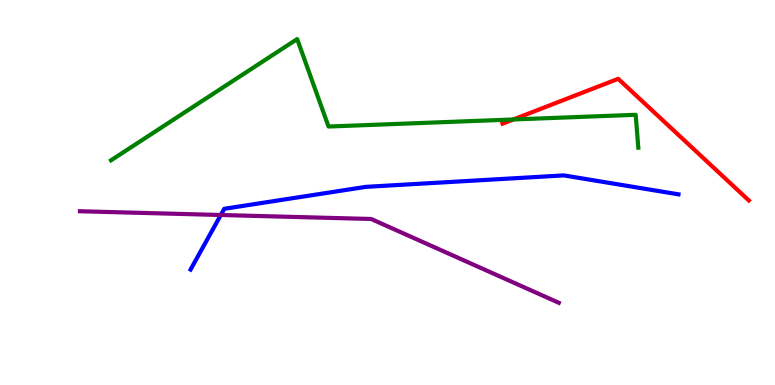[{'lines': ['blue', 'red'], 'intersections': []}, {'lines': ['green', 'red'], 'intersections': [{'x': 6.62, 'y': 6.9}]}, {'lines': ['purple', 'red'], 'intersections': []}, {'lines': ['blue', 'green'], 'intersections': []}, {'lines': ['blue', 'purple'], 'intersections': [{'x': 2.85, 'y': 4.42}]}, {'lines': ['green', 'purple'], 'intersections': []}]